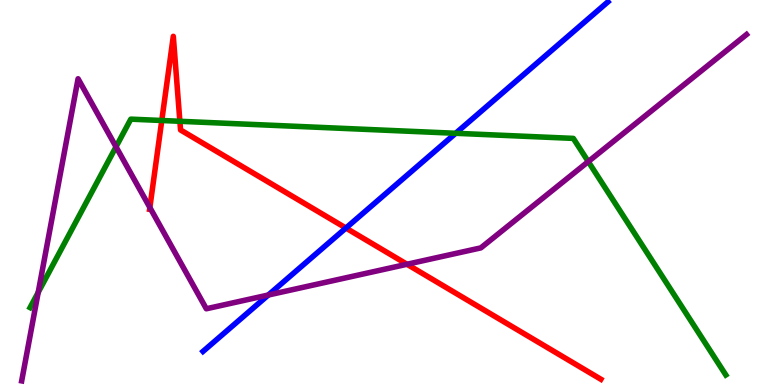[{'lines': ['blue', 'red'], 'intersections': [{'x': 4.46, 'y': 4.08}]}, {'lines': ['green', 'red'], 'intersections': [{'x': 2.09, 'y': 6.87}, {'x': 2.32, 'y': 6.85}]}, {'lines': ['purple', 'red'], 'intersections': [{'x': 1.93, 'y': 4.61}, {'x': 5.25, 'y': 3.14}]}, {'lines': ['blue', 'green'], 'intersections': [{'x': 5.88, 'y': 6.54}]}, {'lines': ['blue', 'purple'], 'intersections': [{'x': 3.46, 'y': 2.34}]}, {'lines': ['green', 'purple'], 'intersections': [{'x': 0.493, 'y': 2.41}, {'x': 1.5, 'y': 6.19}, {'x': 7.59, 'y': 5.8}]}]